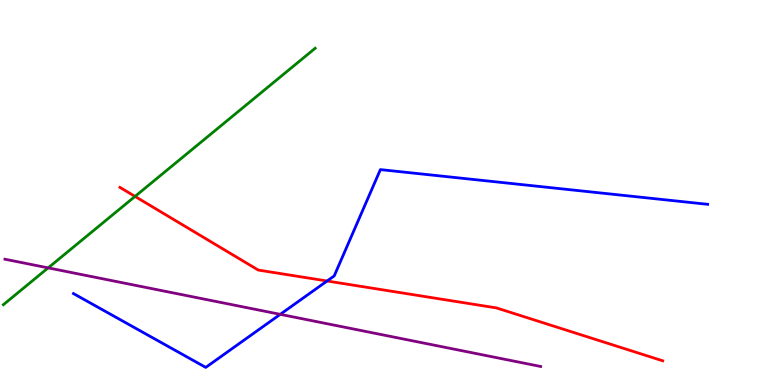[{'lines': ['blue', 'red'], 'intersections': [{'x': 4.22, 'y': 2.7}]}, {'lines': ['green', 'red'], 'intersections': [{'x': 1.74, 'y': 4.9}]}, {'lines': ['purple', 'red'], 'intersections': []}, {'lines': ['blue', 'green'], 'intersections': []}, {'lines': ['blue', 'purple'], 'intersections': [{'x': 3.62, 'y': 1.84}]}, {'lines': ['green', 'purple'], 'intersections': [{'x': 0.621, 'y': 3.04}]}]